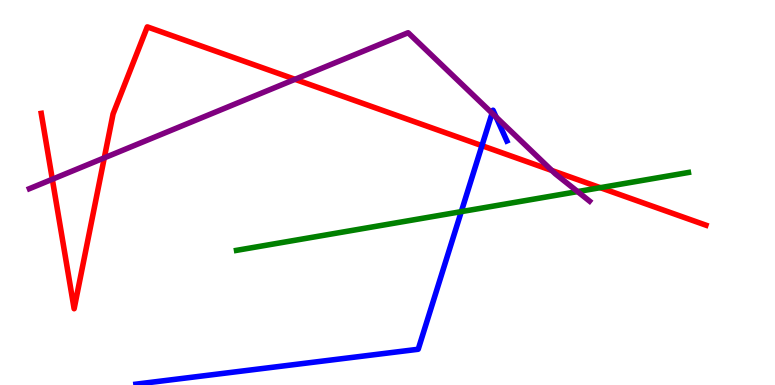[{'lines': ['blue', 'red'], 'intersections': [{'x': 6.22, 'y': 6.22}]}, {'lines': ['green', 'red'], 'intersections': [{'x': 7.75, 'y': 5.13}]}, {'lines': ['purple', 'red'], 'intersections': [{'x': 0.675, 'y': 5.34}, {'x': 1.35, 'y': 5.9}, {'x': 3.81, 'y': 7.94}, {'x': 7.12, 'y': 5.57}]}, {'lines': ['blue', 'green'], 'intersections': [{'x': 5.95, 'y': 4.5}]}, {'lines': ['blue', 'purple'], 'intersections': [{'x': 6.35, 'y': 7.06}, {'x': 6.4, 'y': 6.96}]}, {'lines': ['green', 'purple'], 'intersections': [{'x': 7.45, 'y': 5.02}]}]